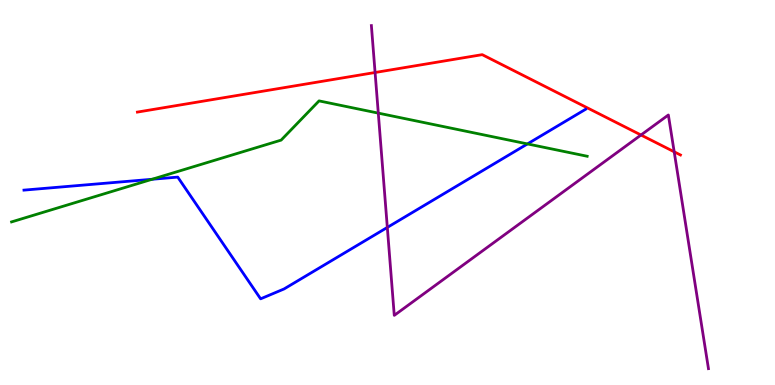[{'lines': ['blue', 'red'], 'intersections': []}, {'lines': ['green', 'red'], 'intersections': []}, {'lines': ['purple', 'red'], 'intersections': [{'x': 4.84, 'y': 8.12}, {'x': 8.27, 'y': 6.49}, {'x': 8.7, 'y': 6.06}]}, {'lines': ['blue', 'green'], 'intersections': [{'x': 1.96, 'y': 5.34}, {'x': 6.81, 'y': 6.26}]}, {'lines': ['blue', 'purple'], 'intersections': [{'x': 5.0, 'y': 4.09}]}, {'lines': ['green', 'purple'], 'intersections': [{'x': 4.88, 'y': 7.06}]}]